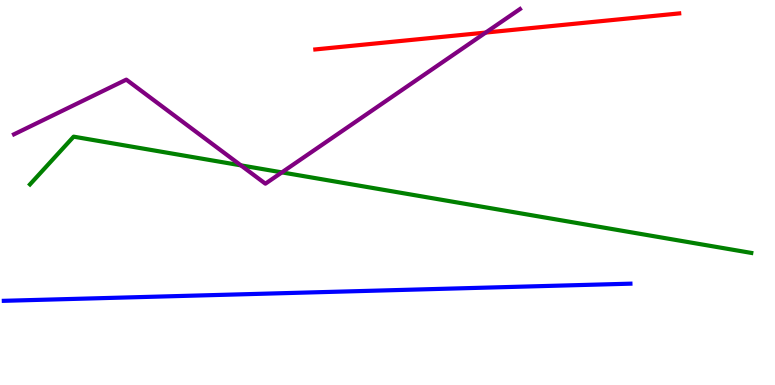[{'lines': ['blue', 'red'], 'intersections': []}, {'lines': ['green', 'red'], 'intersections': []}, {'lines': ['purple', 'red'], 'intersections': [{'x': 6.27, 'y': 9.15}]}, {'lines': ['blue', 'green'], 'intersections': []}, {'lines': ['blue', 'purple'], 'intersections': []}, {'lines': ['green', 'purple'], 'intersections': [{'x': 3.11, 'y': 5.71}, {'x': 3.64, 'y': 5.52}]}]